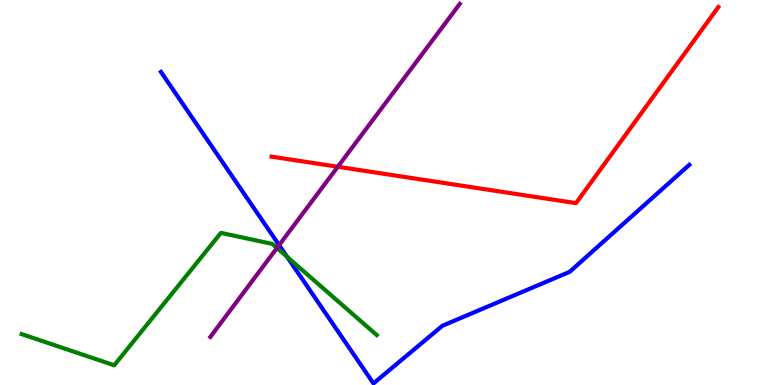[{'lines': ['blue', 'red'], 'intersections': []}, {'lines': ['green', 'red'], 'intersections': []}, {'lines': ['purple', 'red'], 'intersections': [{'x': 4.36, 'y': 5.67}]}, {'lines': ['blue', 'green'], 'intersections': [{'x': 3.71, 'y': 3.33}]}, {'lines': ['blue', 'purple'], 'intersections': [{'x': 3.6, 'y': 3.63}]}, {'lines': ['green', 'purple'], 'intersections': [{'x': 3.57, 'y': 3.56}]}]